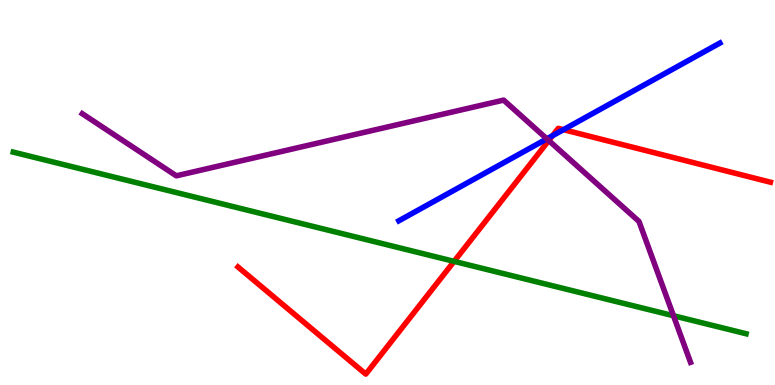[{'lines': ['blue', 'red'], 'intersections': [{'x': 7.13, 'y': 6.47}, {'x': 7.27, 'y': 6.63}]}, {'lines': ['green', 'red'], 'intersections': [{'x': 5.86, 'y': 3.21}]}, {'lines': ['purple', 'red'], 'intersections': [{'x': 7.08, 'y': 6.35}]}, {'lines': ['blue', 'green'], 'intersections': []}, {'lines': ['blue', 'purple'], 'intersections': [{'x': 7.06, 'y': 6.39}]}, {'lines': ['green', 'purple'], 'intersections': [{'x': 8.69, 'y': 1.8}]}]